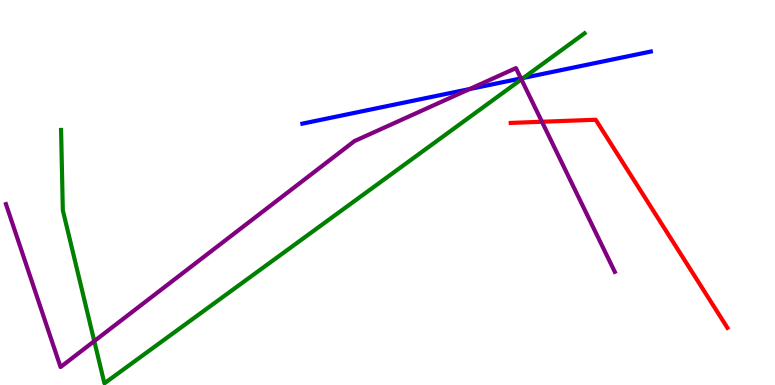[{'lines': ['blue', 'red'], 'intersections': []}, {'lines': ['green', 'red'], 'intersections': []}, {'lines': ['purple', 'red'], 'intersections': [{'x': 6.99, 'y': 6.84}]}, {'lines': ['blue', 'green'], 'intersections': [{'x': 6.75, 'y': 7.98}]}, {'lines': ['blue', 'purple'], 'intersections': [{'x': 6.06, 'y': 7.69}, {'x': 6.72, 'y': 7.96}]}, {'lines': ['green', 'purple'], 'intersections': [{'x': 1.22, 'y': 1.14}, {'x': 6.73, 'y': 7.94}]}]